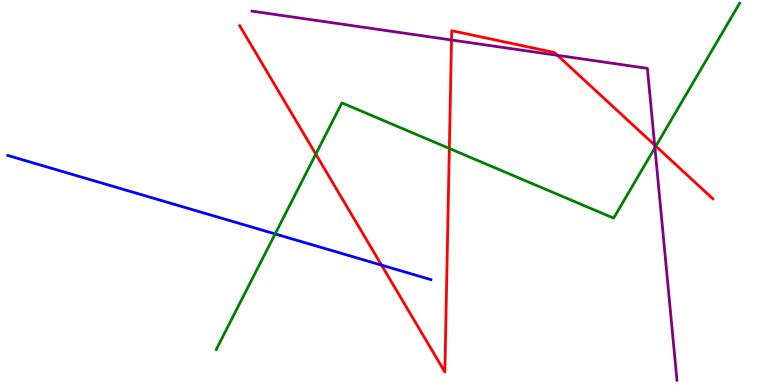[{'lines': ['blue', 'red'], 'intersections': [{'x': 4.92, 'y': 3.11}]}, {'lines': ['green', 'red'], 'intersections': [{'x': 4.07, 'y': 6.0}, {'x': 5.8, 'y': 6.14}, {'x': 8.46, 'y': 6.2}]}, {'lines': ['purple', 'red'], 'intersections': [{'x': 5.83, 'y': 8.96}, {'x': 7.19, 'y': 8.56}, {'x': 8.45, 'y': 6.23}]}, {'lines': ['blue', 'green'], 'intersections': [{'x': 3.55, 'y': 3.92}]}, {'lines': ['blue', 'purple'], 'intersections': []}, {'lines': ['green', 'purple'], 'intersections': [{'x': 8.45, 'y': 6.16}]}]